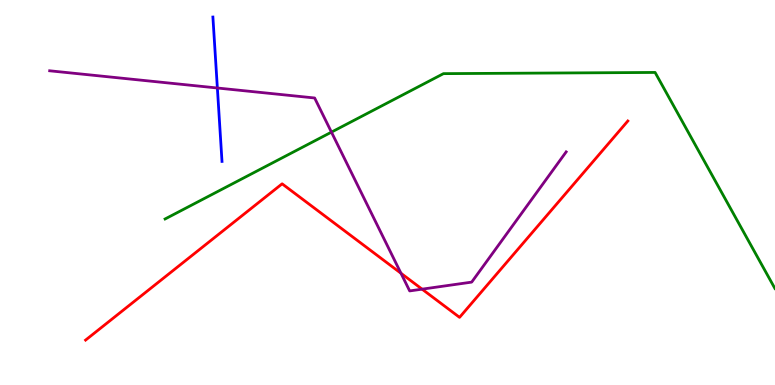[{'lines': ['blue', 'red'], 'intersections': []}, {'lines': ['green', 'red'], 'intersections': []}, {'lines': ['purple', 'red'], 'intersections': [{'x': 5.17, 'y': 2.9}, {'x': 5.45, 'y': 2.49}]}, {'lines': ['blue', 'green'], 'intersections': []}, {'lines': ['blue', 'purple'], 'intersections': [{'x': 2.8, 'y': 7.71}]}, {'lines': ['green', 'purple'], 'intersections': [{'x': 4.28, 'y': 6.57}]}]